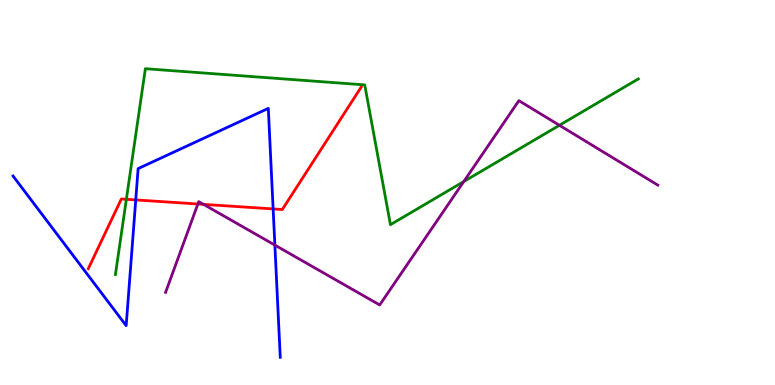[{'lines': ['blue', 'red'], 'intersections': [{'x': 1.75, 'y': 4.81}, {'x': 3.52, 'y': 4.57}]}, {'lines': ['green', 'red'], 'intersections': [{'x': 1.63, 'y': 4.82}]}, {'lines': ['purple', 'red'], 'intersections': [{'x': 2.55, 'y': 4.7}, {'x': 2.63, 'y': 4.69}]}, {'lines': ['blue', 'green'], 'intersections': []}, {'lines': ['blue', 'purple'], 'intersections': [{'x': 3.55, 'y': 3.63}]}, {'lines': ['green', 'purple'], 'intersections': [{'x': 5.98, 'y': 5.28}, {'x': 7.22, 'y': 6.75}]}]